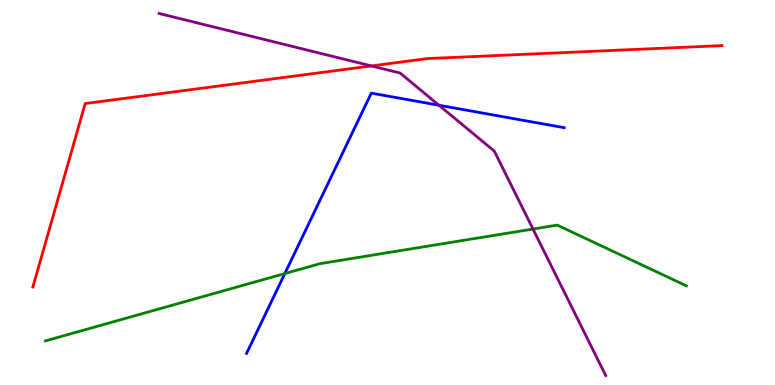[{'lines': ['blue', 'red'], 'intersections': []}, {'lines': ['green', 'red'], 'intersections': []}, {'lines': ['purple', 'red'], 'intersections': [{'x': 4.79, 'y': 8.29}]}, {'lines': ['blue', 'green'], 'intersections': [{'x': 3.68, 'y': 2.89}]}, {'lines': ['blue', 'purple'], 'intersections': [{'x': 5.66, 'y': 7.27}]}, {'lines': ['green', 'purple'], 'intersections': [{'x': 6.88, 'y': 4.05}]}]